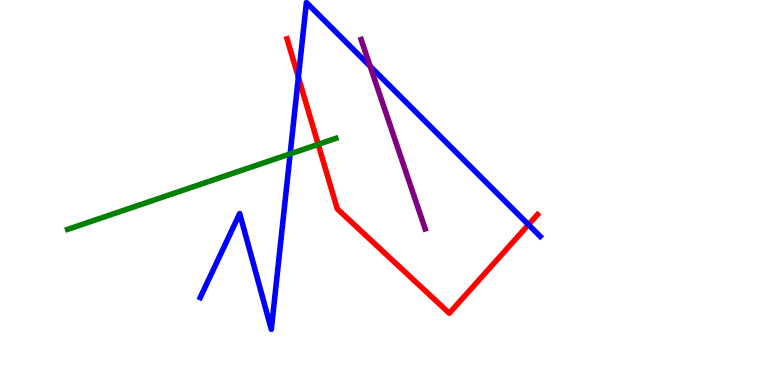[{'lines': ['blue', 'red'], 'intersections': [{'x': 3.85, 'y': 7.99}, {'x': 6.82, 'y': 4.16}]}, {'lines': ['green', 'red'], 'intersections': [{'x': 4.11, 'y': 6.25}]}, {'lines': ['purple', 'red'], 'intersections': []}, {'lines': ['blue', 'green'], 'intersections': [{'x': 3.74, 'y': 6.0}]}, {'lines': ['blue', 'purple'], 'intersections': [{'x': 4.78, 'y': 8.28}]}, {'lines': ['green', 'purple'], 'intersections': []}]